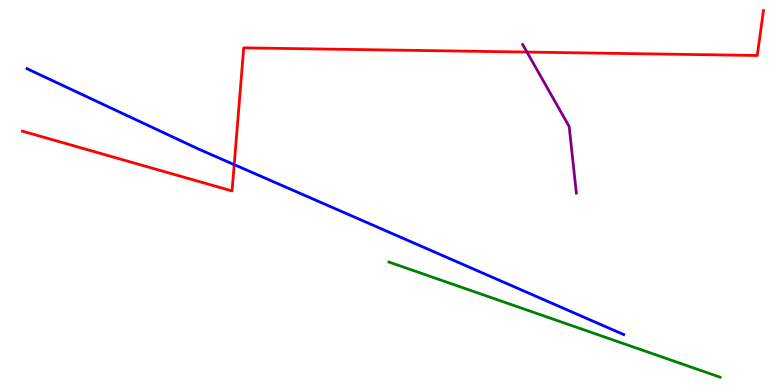[{'lines': ['blue', 'red'], 'intersections': [{'x': 3.02, 'y': 5.72}]}, {'lines': ['green', 'red'], 'intersections': []}, {'lines': ['purple', 'red'], 'intersections': [{'x': 6.8, 'y': 8.65}]}, {'lines': ['blue', 'green'], 'intersections': []}, {'lines': ['blue', 'purple'], 'intersections': []}, {'lines': ['green', 'purple'], 'intersections': []}]